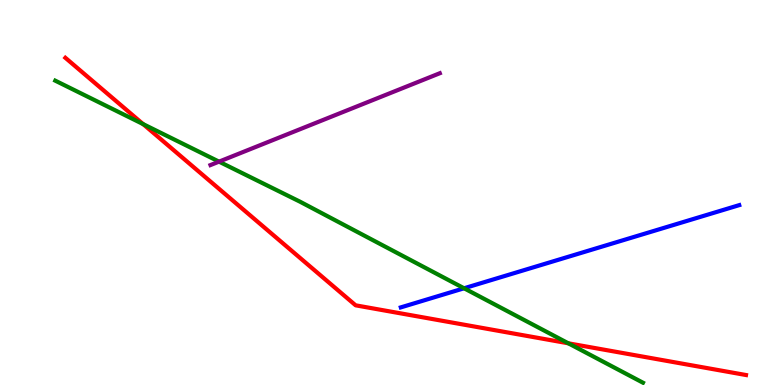[{'lines': ['blue', 'red'], 'intersections': []}, {'lines': ['green', 'red'], 'intersections': [{'x': 1.85, 'y': 6.78}, {'x': 7.33, 'y': 1.08}]}, {'lines': ['purple', 'red'], 'intersections': []}, {'lines': ['blue', 'green'], 'intersections': [{'x': 5.99, 'y': 2.51}]}, {'lines': ['blue', 'purple'], 'intersections': []}, {'lines': ['green', 'purple'], 'intersections': [{'x': 2.83, 'y': 5.8}]}]